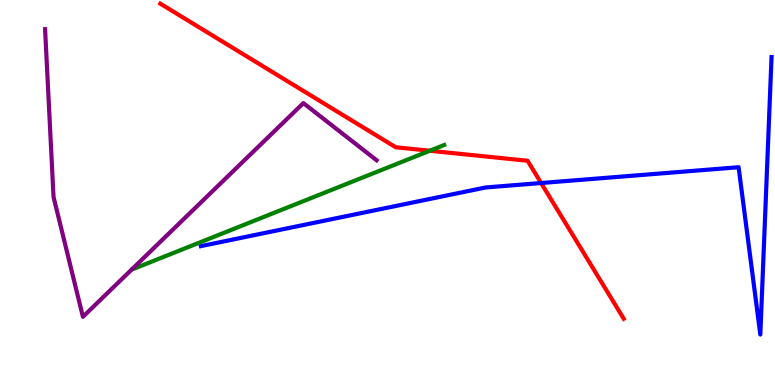[{'lines': ['blue', 'red'], 'intersections': [{'x': 6.98, 'y': 5.25}]}, {'lines': ['green', 'red'], 'intersections': [{'x': 5.55, 'y': 6.08}]}, {'lines': ['purple', 'red'], 'intersections': []}, {'lines': ['blue', 'green'], 'intersections': []}, {'lines': ['blue', 'purple'], 'intersections': []}, {'lines': ['green', 'purple'], 'intersections': []}]